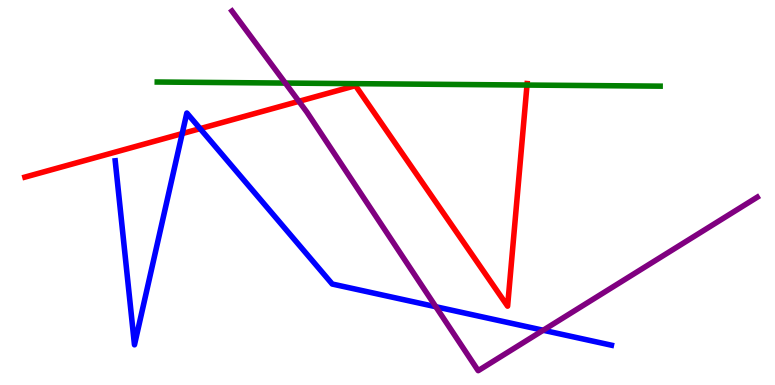[{'lines': ['blue', 'red'], 'intersections': [{'x': 2.35, 'y': 6.53}, {'x': 2.58, 'y': 6.66}]}, {'lines': ['green', 'red'], 'intersections': [{'x': 6.8, 'y': 7.79}]}, {'lines': ['purple', 'red'], 'intersections': [{'x': 3.86, 'y': 7.37}]}, {'lines': ['blue', 'green'], 'intersections': []}, {'lines': ['blue', 'purple'], 'intersections': [{'x': 5.62, 'y': 2.03}, {'x': 7.01, 'y': 1.42}]}, {'lines': ['green', 'purple'], 'intersections': [{'x': 3.68, 'y': 7.84}]}]